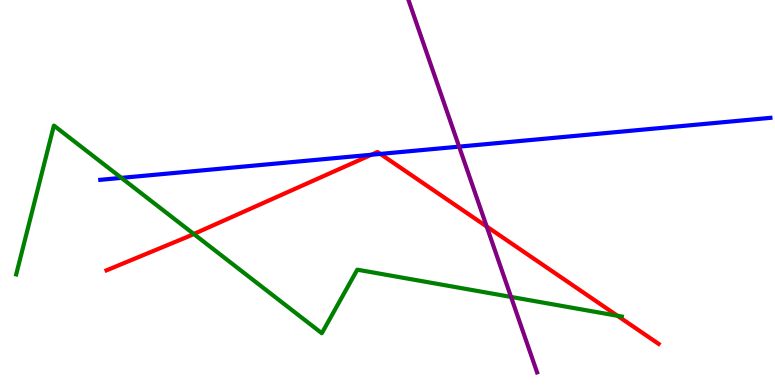[{'lines': ['blue', 'red'], 'intersections': [{'x': 4.79, 'y': 5.98}, {'x': 4.91, 'y': 6.0}]}, {'lines': ['green', 'red'], 'intersections': [{'x': 2.5, 'y': 3.92}, {'x': 7.97, 'y': 1.8}]}, {'lines': ['purple', 'red'], 'intersections': [{'x': 6.28, 'y': 4.12}]}, {'lines': ['blue', 'green'], 'intersections': [{'x': 1.57, 'y': 5.38}]}, {'lines': ['blue', 'purple'], 'intersections': [{'x': 5.92, 'y': 6.19}]}, {'lines': ['green', 'purple'], 'intersections': [{'x': 6.59, 'y': 2.29}]}]